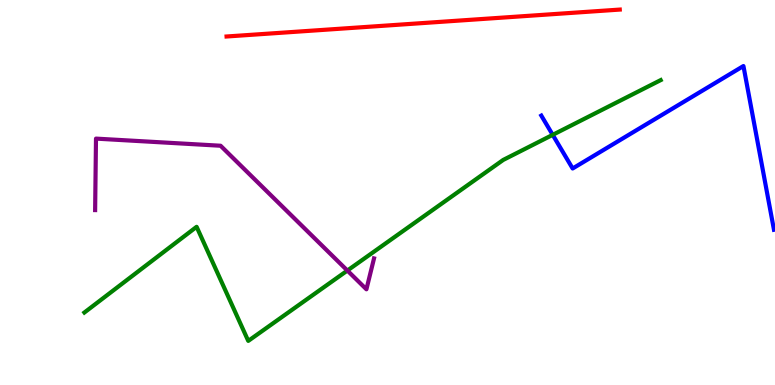[{'lines': ['blue', 'red'], 'intersections': []}, {'lines': ['green', 'red'], 'intersections': []}, {'lines': ['purple', 'red'], 'intersections': []}, {'lines': ['blue', 'green'], 'intersections': [{'x': 7.13, 'y': 6.5}]}, {'lines': ['blue', 'purple'], 'intersections': []}, {'lines': ['green', 'purple'], 'intersections': [{'x': 4.48, 'y': 2.97}]}]